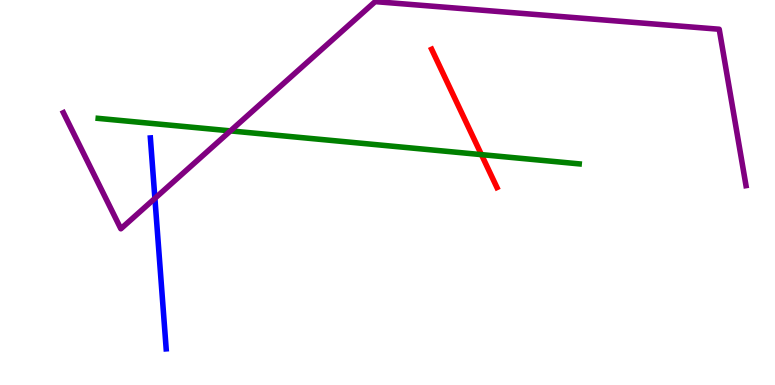[{'lines': ['blue', 'red'], 'intersections': []}, {'lines': ['green', 'red'], 'intersections': [{'x': 6.21, 'y': 5.98}]}, {'lines': ['purple', 'red'], 'intersections': []}, {'lines': ['blue', 'green'], 'intersections': []}, {'lines': ['blue', 'purple'], 'intersections': [{'x': 2.0, 'y': 4.85}]}, {'lines': ['green', 'purple'], 'intersections': [{'x': 2.97, 'y': 6.6}]}]